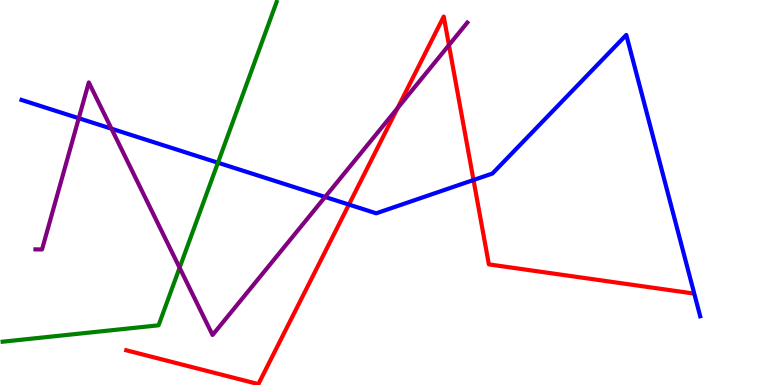[{'lines': ['blue', 'red'], 'intersections': [{'x': 4.5, 'y': 4.69}, {'x': 6.11, 'y': 5.32}]}, {'lines': ['green', 'red'], 'intersections': []}, {'lines': ['purple', 'red'], 'intersections': [{'x': 5.13, 'y': 7.19}, {'x': 5.79, 'y': 8.83}]}, {'lines': ['blue', 'green'], 'intersections': [{'x': 2.81, 'y': 5.77}]}, {'lines': ['blue', 'purple'], 'intersections': [{'x': 1.02, 'y': 6.93}, {'x': 1.44, 'y': 6.66}, {'x': 4.19, 'y': 4.88}]}, {'lines': ['green', 'purple'], 'intersections': [{'x': 2.32, 'y': 3.05}]}]